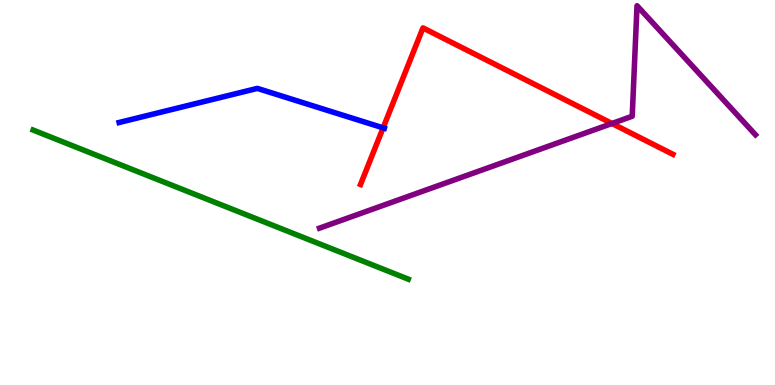[{'lines': ['blue', 'red'], 'intersections': [{'x': 4.94, 'y': 6.68}]}, {'lines': ['green', 'red'], 'intersections': []}, {'lines': ['purple', 'red'], 'intersections': [{'x': 7.9, 'y': 6.79}]}, {'lines': ['blue', 'green'], 'intersections': []}, {'lines': ['blue', 'purple'], 'intersections': []}, {'lines': ['green', 'purple'], 'intersections': []}]